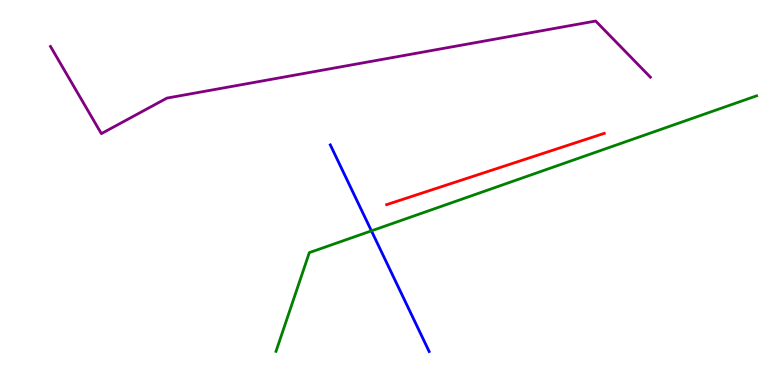[{'lines': ['blue', 'red'], 'intersections': []}, {'lines': ['green', 'red'], 'intersections': []}, {'lines': ['purple', 'red'], 'intersections': []}, {'lines': ['blue', 'green'], 'intersections': [{'x': 4.79, 'y': 4.0}]}, {'lines': ['blue', 'purple'], 'intersections': []}, {'lines': ['green', 'purple'], 'intersections': []}]